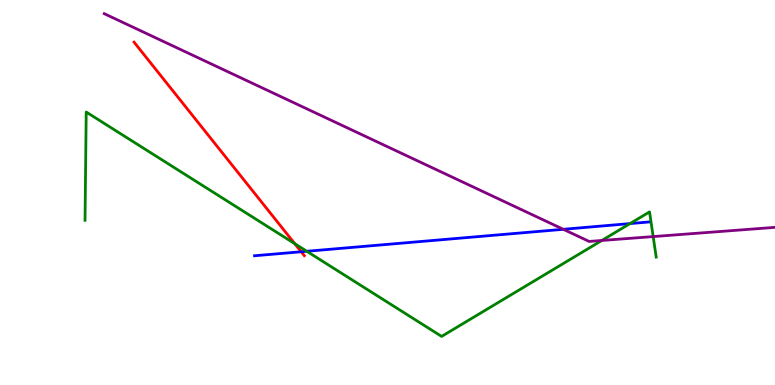[{'lines': ['blue', 'red'], 'intersections': [{'x': 3.89, 'y': 3.46}]}, {'lines': ['green', 'red'], 'intersections': [{'x': 3.8, 'y': 3.67}]}, {'lines': ['purple', 'red'], 'intersections': []}, {'lines': ['blue', 'green'], 'intersections': [{'x': 3.96, 'y': 3.47}, {'x': 8.13, 'y': 4.19}]}, {'lines': ['blue', 'purple'], 'intersections': [{'x': 7.27, 'y': 4.04}]}, {'lines': ['green', 'purple'], 'intersections': [{'x': 7.77, 'y': 3.75}, {'x': 8.43, 'y': 3.86}]}]